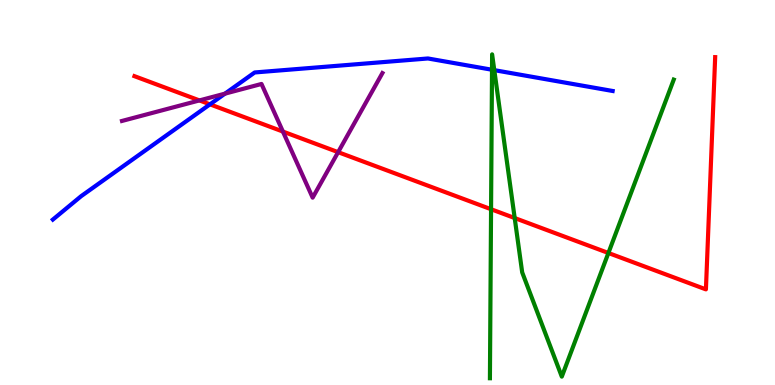[{'lines': ['blue', 'red'], 'intersections': [{'x': 2.71, 'y': 7.29}]}, {'lines': ['green', 'red'], 'intersections': [{'x': 6.34, 'y': 4.57}, {'x': 6.64, 'y': 4.34}, {'x': 7.85, 'y': 3.43}]}, {'lines': ['purple', 'red'], 'intersections': [{'x': 2.57, 'y': 7.39}, {'x': 3.65, 'y': 6.58}, {'x': 4.36, 'y': 6.05}]}, {'lines': ['blue', 'green'], 'intersections': [{'x': 6.35, 'y': 8.19}, {'x': 6.38, 'y': 8.18}]}, {'lines': ['blue', 'purple'], 'intersections': [{'x': 2.9, 'y': 7.57}]}, {'lines': ['green', 'purple'], 'intersections': []}]